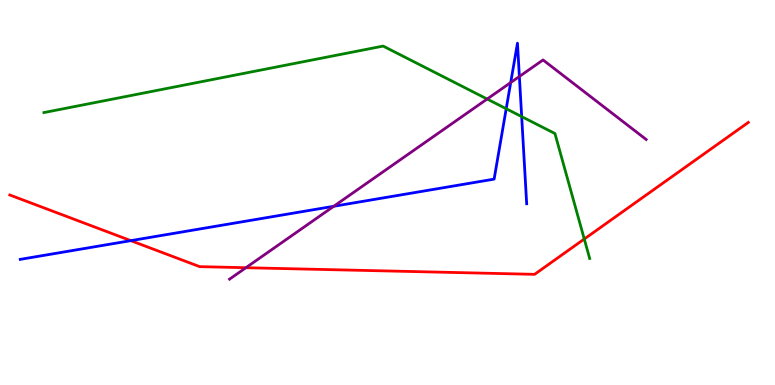[{'lines': ['blue', 'red'], 'intersections': [{'x': 1.69, 'y': 3.75}]}, {'lines': ['green', 'red'], 'intersections': [{'x': 7.54, 'y': 3.79}]}, {'lines': ['purple', 'red'], 'intersections': [{'x': 3.17, 'y': 3.05}]}, {'lines': ['blue', 'green'], 'intersections': [{'x': 6.53, 'y': 7.18}, {'x': 6.73, 'y': 6.97}]}, {'lines': ['blue', 'purple'], 'intersections': [{'x': 4.31, 'y': 4.64}, {'x': 6.59, 'y': 7.86}, {'x': 6.7, 'y': 8.01}]}, {'lines': ['green', 'purple'], 'intersections': [{'x': 6.29, 'y': 7.43}]}]